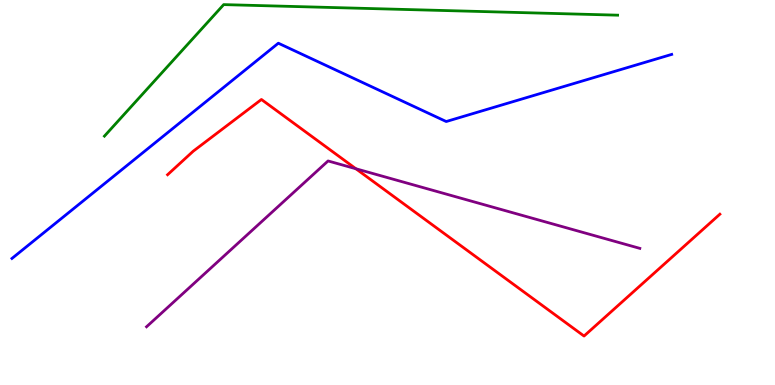[{'lines': ['blue', 'red'], 'intersections': []}, {'lines': ['green', 'red'], 'intersections': []}, {'lines': ['purple', 'red'], 'intersections': [{'x': 4.59, 'y': 5.62}]}, {'lines': ['blue', 'green'], 'intersections': []}, {'lines': ['blue', 'purple'], 'intersections': []}, {'lines': ['green', 'purple'], 'intersections': []}]